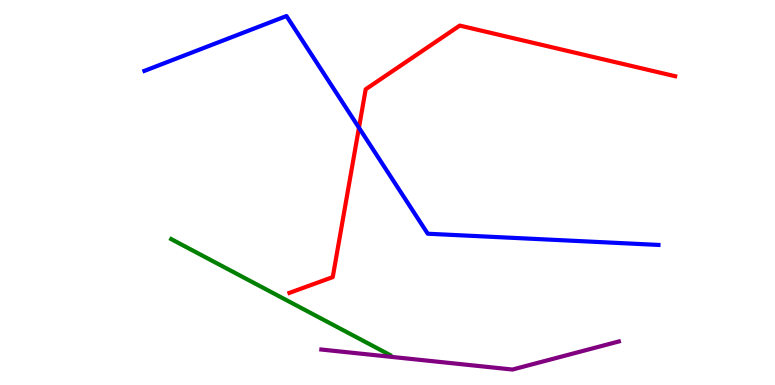[{'lines': ['blue', 'red'], 'intersections': [{'x': 4.63, 'y': 6.68}]}, {'lines': ['green', 'red'], 'intersections': []}, {'lines': ['purple', 'red'], 'intersections': []}, {'lines': ['blue', 'green'], 'intersections': []}, {'lines': ['blue', 'purple'], 'intersections': []}, {'lines': ['green', 'purple'], 'intersections': []}]